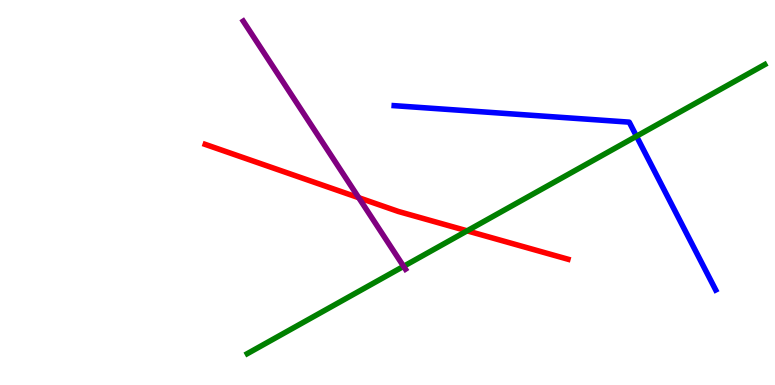[{'lines': ['blue', 'red'], 'intersections': []}, {'lines': ['green', 'red'], 'intersections': [{'x': 6.03, 'y': 4.0}]}, {'lines': ['purple', 'red'], 'intersections': [{'x': 4.63, 'y': 4.86}]}, {'lines': ['blue', 'green'], 'intersections': [{'x': 8.21, 'y': 6.46}]}, {'lines': ['blue', 'purple'], 'intersections': []}, {'lines': ['green', 'purple'], 'intersections': [{'x': 5.21, 'y': 3.08}]}]